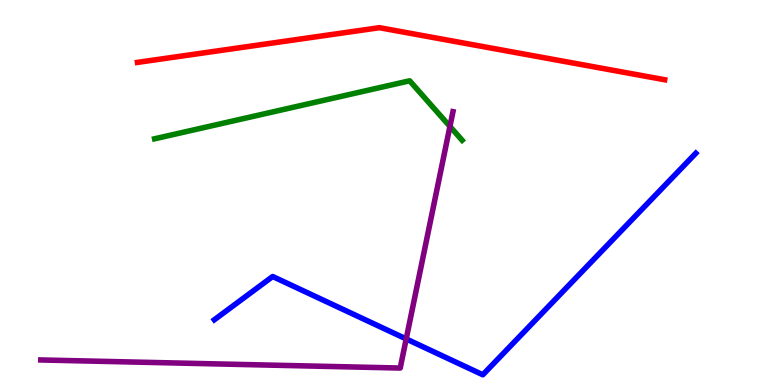[{'lines': ['blue', 'red'], 'intersections': []}, {'lines': ['green', 'red'], 'intersections': []}, {'lines': ['purple', 'red'], 'intersections': []}, {'lines': ['blue', 'green'], 'intersections': []}, {'lines': ['blue', 'purple'], 'intersections': [{'x': 5.24, 'y': 1.2}]}, {'lines': ['green', 'purple'], 'intersections': [{'x': 5.81, 'y': 6.72}]}]